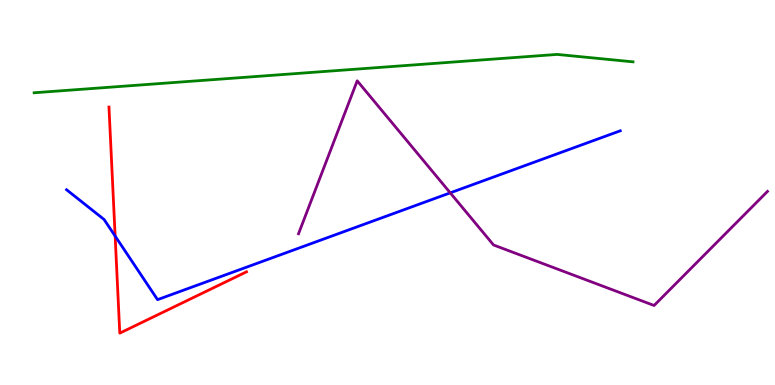[{'lines': ['blue', 'red'], 'intersections': [{'x': 1.49, 'y': 3.87}]}, {'lines': ['green', 'red'], 'intersections': []}, {'lines': ['purple', 'red'], 'intersections': []}, {'lines': ['blue', 'green'], 'intersections': []}, {'lines': ['blue', 'purple'], 'intersections': [{'x': 5.81, 'y': 4.99}]}, {'lines': ['green', 'purple'], 'intersections': []}]